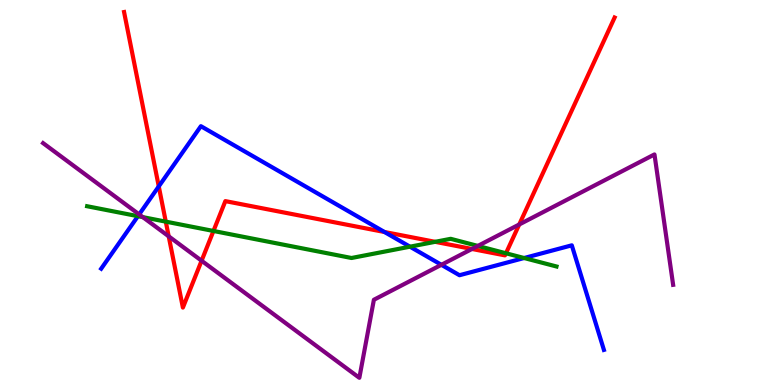[{'lines': ['blue', 'red'], 'intersections': [{'x': 2.05, 'y': 5.16}, {'x': 4.96, 'y': 3.97}]}, {'lines': ['green', 'red'], 'intersections': [{'x': 2.14, 'y': 4.24}, {'x': 2.75, 'y': 4.0}, {'x': 5.61, 'y': 3.72}, {'x': 6.53, 'y': 3.42}]}, {'lines': ['purple', 'red'], 'intersections': [{'x': 2.18, 'y': 3.86}, {'x': 2.6, 'y': 3.23}, {'x': 6.09, 'y': 3.53}, {'x': 6.7, 'y': 4.17}]}, {'lines': ['blue', 'green'], 'intersections': [{'x': 1.78, 'y': 4.38}, {'x': 5.29, 'y': 3.59}, {'x': 6.76, 'y': 3.3}]}, {'lines': ['blue', 'purple'], 'intersections': [{'x': 1.8, 'y': 4.43}, {'x': 5.7, 'y': 3.12}]}, {'lines': ['green', 'purple'], 'intersections': [{'x': 1.84, 'y': 4.36}, {'x': 6.17, 'y': 3.61}]}]